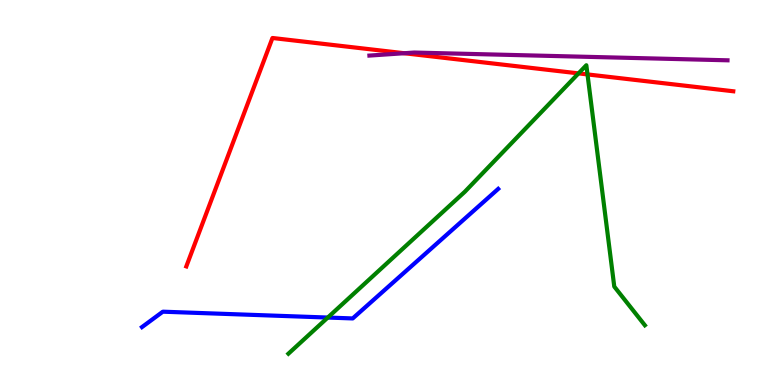[{'lines': ['blue', 'red'], 'intersections': []}, {'lines': ['green', 'red'], 'intersections': [{'x': 7.46, 'y': 8.09}, {'x': 7.58, 'y': 8.07}]}, {'lines': ['purple', 'red'], 'intersections': [{'x': 5.22, 'y': 8.62}]}, {'lines': ['blue', 'green'], 'intersections': [{'x': 4.23, 'y': 1.75}]}, {'lines': ['blue', 'purple'], 'intersections': []}, {'lines': ['green', 'purple'], 'intersections': []}]